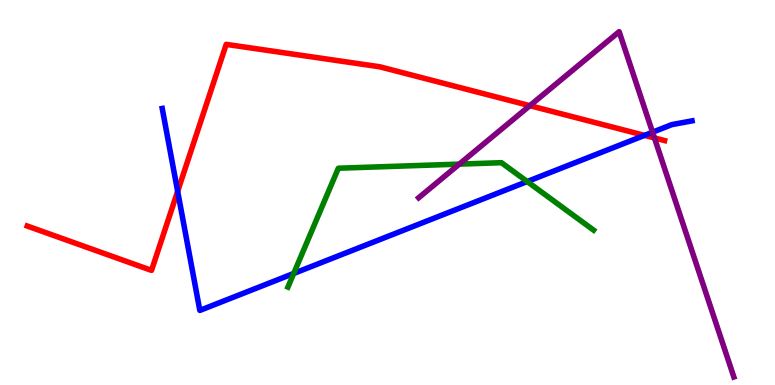[{'lines': ['blue', 'red'], 'intersections': [{'x': 2.29, 'y': 5.03}, {'x': 8.32, 'y': 6.48}]}, {'lines': ['green', 'red'], 'intersections': []}, {'lines': ['purple', 'red'], 'intersections': [{'x': 6.84, 'y': 7.26}, {'x': 8.44, 'y': 6.42}]}, {'lines': ['blue', 'green'], 'intersections': [{'x': 3.79, 'y': 2.9}, {'x': 6.8, 'y': 5.28}]}, {'lines': ['blue', 'purple'], 'intersections': [{'x': 8.42, 'y': 6.57}]}, {'lines': ['green', 'purple'], 'intersections': [{'x': 5.93, 'y': 5.74}]}]